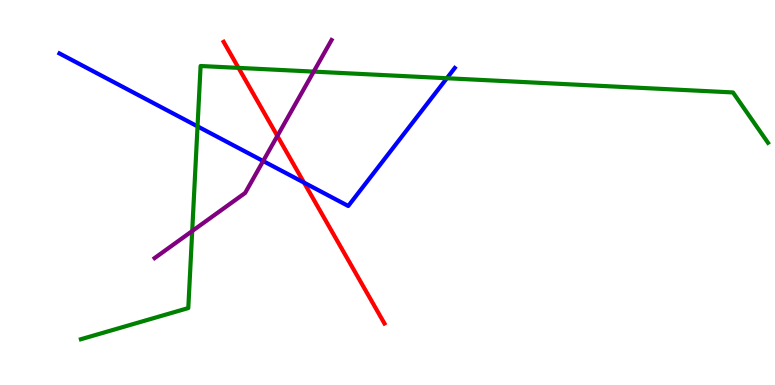[{'lines': ['blue', 'red'], 'intersections': [{'x': 3.92, 'y': 5.26}]}, {'lines': ['green', 'red'], 'intersections': [{'x': 3.08, 'y': 8.24}]}, {'lines': ['purple', 'red'], 'intersections': [{'x': 3.58, 'y': 6.47}]}, {'lines': ['blue', 'green'], 'intersections': [{'x': 2.55, 'y': 6.72}, {'x': 5.77, 'y': 7.97}]}, {'lines': ['blue', 'purple'], 'intersections': [{'x': 3.4, 'y': 5.82}]}, {'lines': ['green', 'purple'], 'intersections': [{'x': 2.48, 'y': 4.0}, {'x': 4.05, 'y': 8.14}]}]